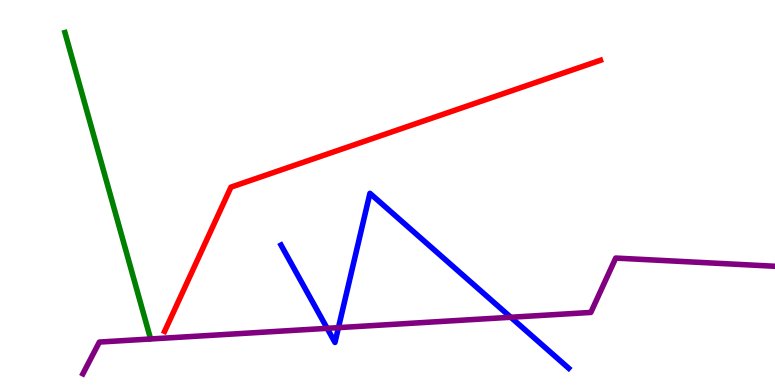[{'lines': ['blue', 'red'], 'intersections': []}, {'lines': ['green', 'red'], 'intersections': []}, {'lines': ['purple', 'red'], 'intersections': []}, {'lines': ['blue', 'green'], 'intersections': []}, {'lines': ['blue', 'purple'], 'intersections': [{'x': 4.22, 'y': 1.47}, {'x': 4.37, 'y': 1.49}, {'x': 6.59, 'y': 1.76}]}, {'lines': ['green', 'purple'], 'intersections': []}]